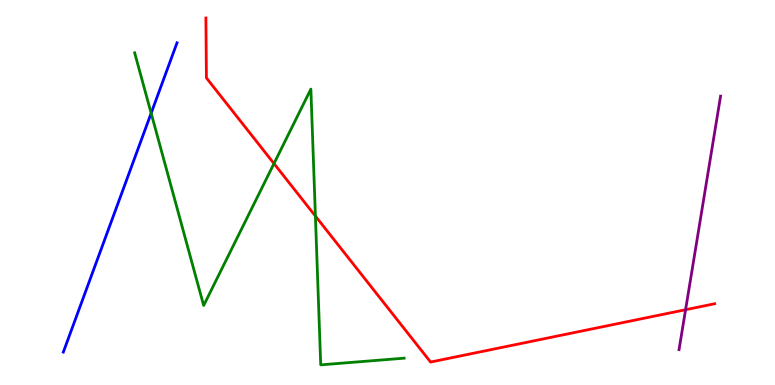[{'lines': ['blue', 'red'], 'intersections': []}, {'lines': ['green', 'red'], 'intersections': [{'x': 3.54, 'y': 5.75}, {'x': 4.07, 'y': 4.39}]}, {'lines': ['purple', 'red'], 'intersections': [{'x': 8.85, 'y': 1.96}]}, {'lines': ['blue', 'green'], 'intersections': [{'x': 1.95, 'y': 7.06}]}, {'lines': ['blue', 'purple'], 'intersections': []}, {'lines': ['green', 'purple'], 'intersections': []}]